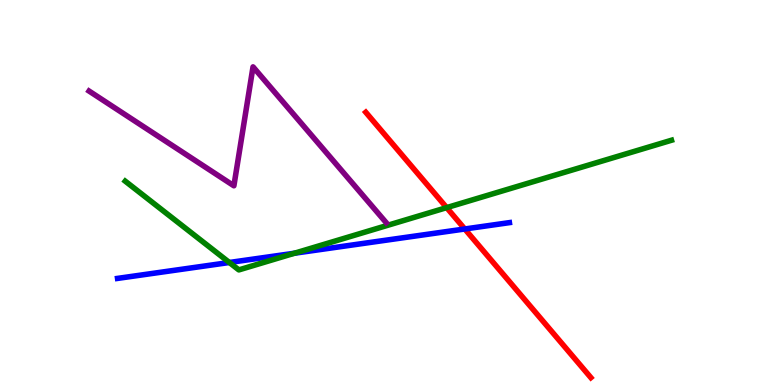[{'lines': ['blue', 'red'], 'intersections': [{'x': 6.0, 'y': 4.05}]}, {'lines': ['green', 'red'], 'intersections': [{'x': 5.76, 'y': 4.61}]}, {'lines': ['purple', 'red'], 'intersections': []}, {'lines': ['blue', 'green'], 'intersections': [{'x': 2.96, 'y': 3.18}, {'x': 3.8, 'y': 3.42}]}, {'lines': ['blue', 'purple'], 'intersections': []}, {'lines': ['green', 'purple'], 'intersections': []}]